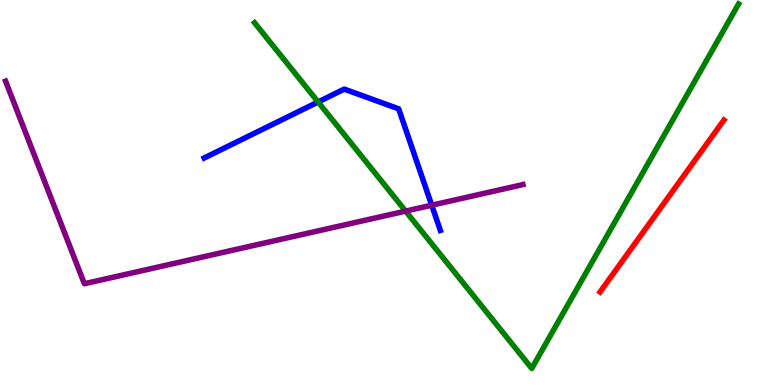[{'lines': ['blue', 'red'], 'intersections': []}, {'lines': ['green', 'red'], 'intersections': []}, {'lines': ['purple', 'red'], 'intersections': []}, {'lines': ['blue', 'green'], 'intersections': [{'x': 4.1, 'y': 7.35}]}, {'lines': ['blue', 'purple'], 'intersections': [{'x': 5.57, 'y': 4.67}]}, {'lines': ['green', 'purple'], 'intersections': [{'x': 5.23, 'y': 4.52}]}]